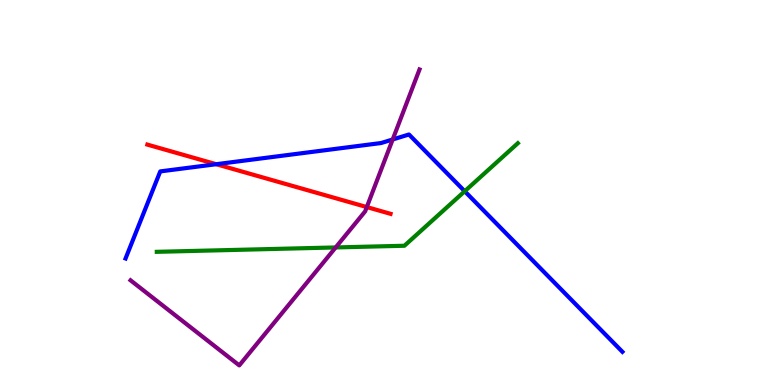[{'lines': ['blue', 'red'], 'intersections': [{'x': 2.79, 'y': 5.73}]}, {'lines': ['green', 'red'], 'intersections': []}, {'lines': ['purple', 'red'], 'intersections': [{'x': 4.73, 'y': 4.62}]}, {'lines': ['blue', 'green'], 'intersections': [{'x': 6.0, 'y': 5.03}]}, {'lines': ['blue', 'purple'], 'intersections': [{'x': 5.07, 'y': 6.38}]}, {'lines': ['green', 'purple'], 'intersections': [{'x': 4.33, 'y': 3.57}]}]